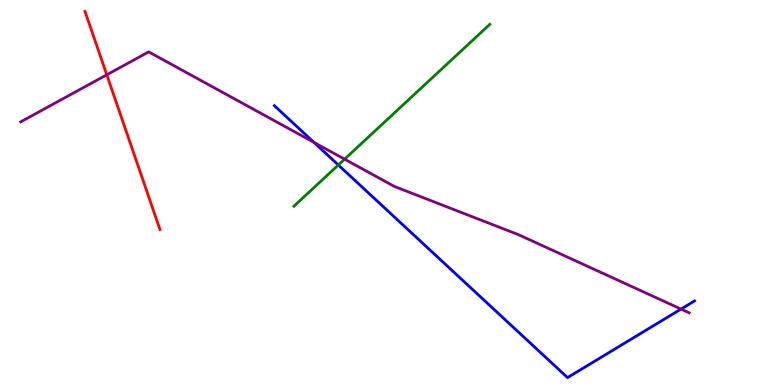[{'lines': ['blue', 'red'], 'intersections': []}, {'lines': ['green', 'red'], 'intersections': []}, {'lines': ['purple', 'red'], 'intersections': [{'x': 1.38, 'y': 8.06}]}, {'lines': ['blue', 'green'], 'intersections': [{'x': 4.37, 'y': 5.71}]}, {'lines': ['blue', 'purple'], 'intersections': [{'x': 4.05, 'y': 6.3}, {'x': 8.79, 'y': 1.97}]}, {'lines': ['green', 'purple'], 'intersections': [{'x': 4.45, 'y': 5.87}]}]